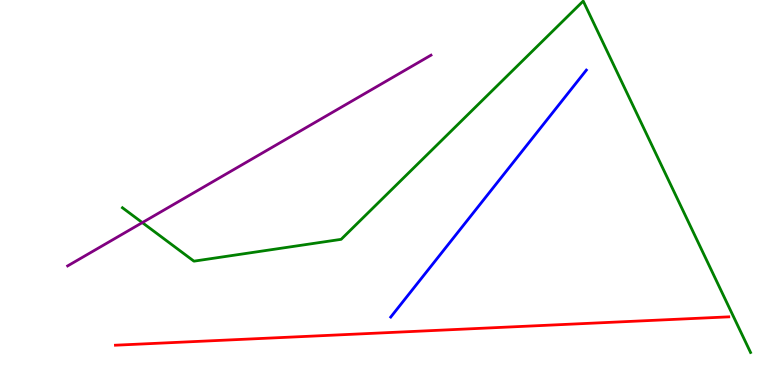[{'lines': ['blue', 'red'], 'intersections': []}, {'lines': ['green', 'red'], 'intersections': []}, {'lines': ['purple', 'red'], 'intersections': []}, {'lines': ['blue', 'green'], 'intersections': []}, {'lines': ['blue', 'purple'], 'intersections': []}, {'lines': ['green', 'purple'], 'intersections': [{'x': 1.84, 'y': 4.22}]}]